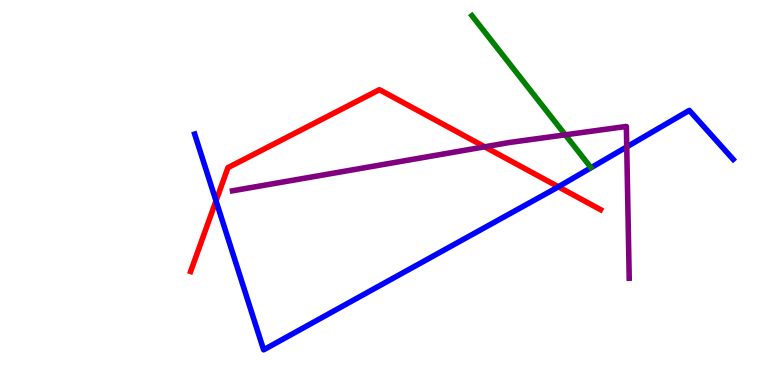[{'lines': ['blue', 'red'], 'intersections': [{'x': 2.79, 'y': 4.78}, {'x': 7.2, 'y': 5.15}]}, {'lines': ['green', 'red'], 'intersections': []}, {'lines': ['purple', 'red'], 'intersections': [{'x': 6.25, 'y': 6.19}]}, {'lines': ['blue', 'green'], 'intersections': []}, {'lines': ['blue', 'purple'], 'intersections': [{'x': 8.09, 'y': 6.18}]}, {'lines': ['green', 'purple'], 'intersections': [{'x': 7.29, 'y': 6.5}]}]